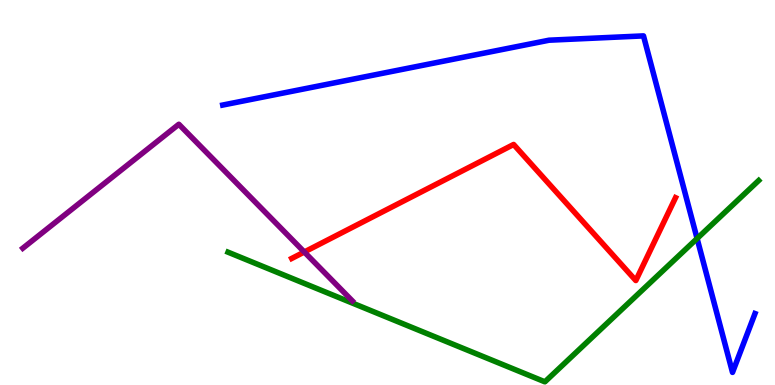[{'lines': ['blue', 'red'], 'intersections': []}, {'lines': ['green', 'red'], 'intersections': []}, {'lines': ['purple', 'red'], 'intersections': [{'x': 3.93, 'y': 3.45}]}, {'lines': ['blue', 'green'], 'intersections': [{'x': 8.99, 'y': 3.8}]}, {'lines': ['blue', 'purple'], 'intersections': []}, {'lines': ['green', 'purple'], 'intersections': []}]